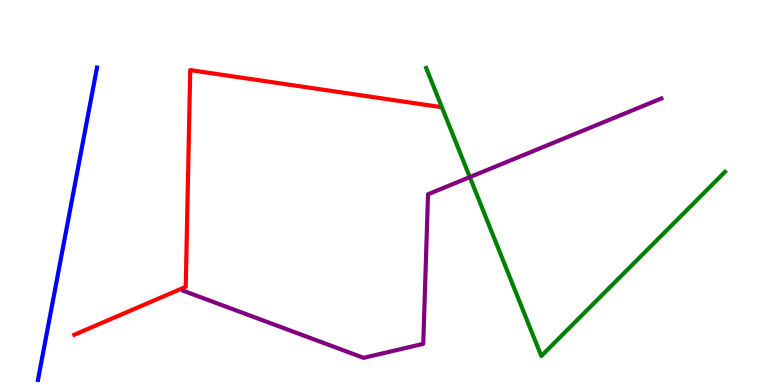[{'lines': ['blue', 'red'], 'intersections': []}, {'lines': ['green', 'red'], 'intersections': []}, {'lines': ['purple', 'red'], 'intersections': []}, {'lines': ['blue', 'green'], 'intersections': []}, {'lines': ['blue', 'purple'], 'intersections': []}, {'lines': ['green', 'purple'], 'intersections': [{'x': 6.06, 'y': 5.4}]}]